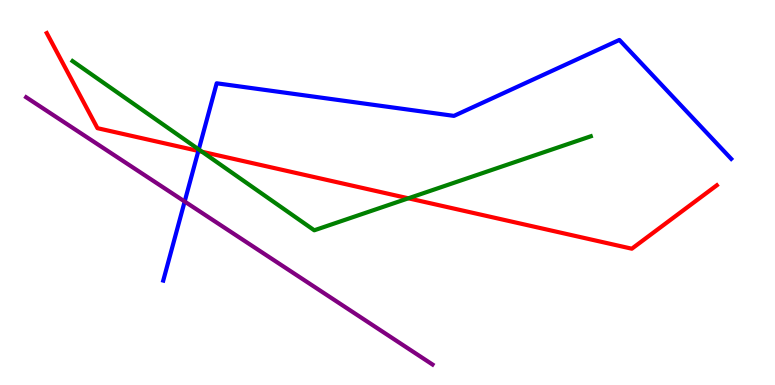[{'lines': ['blue', 'red'], 'intersections': [{'x': 2.56, 'y': 6.08}]}, {'lines': ['green', 'red'], 'intersections': [{'x': 2.61, 'y': 6.06}, {'x': 5.27, 'y': 4.85}]}, {'lines': ['purple', 'red'], 'intersections': []}, {'lines': ['blue', 'green'], 'intersections': [{'x': 2.56, 'y': 6.12}]}, {'lines': ['blue', 'purple'], 'intersections': [{'x': 2.38, 'y': 4.77}]}, {'lines': ['green', 'purple'], 'intersections': []}]